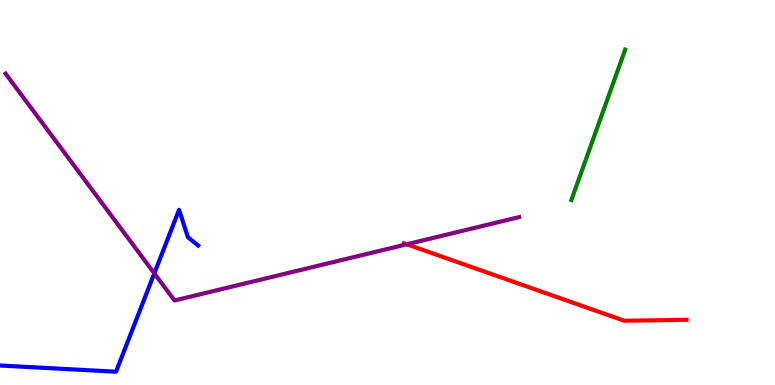[{'lines': ['blue', 'red'], 'intersections': []}, {'lines': ['green', 'red'], 'intersections': []}, {'lines': ['purple', 'red'], 'intersections': [{'x': 5.25, 'y': 3.65}]}, {'lines': ['blue', 'green'], 'intersections': []}, {'lines': ['blue', 'purple'], 'intersections': [{'x': 1.99, 'y': 2.9}]}, {'lines': ['green', 'purple'], 'intersections': []}]